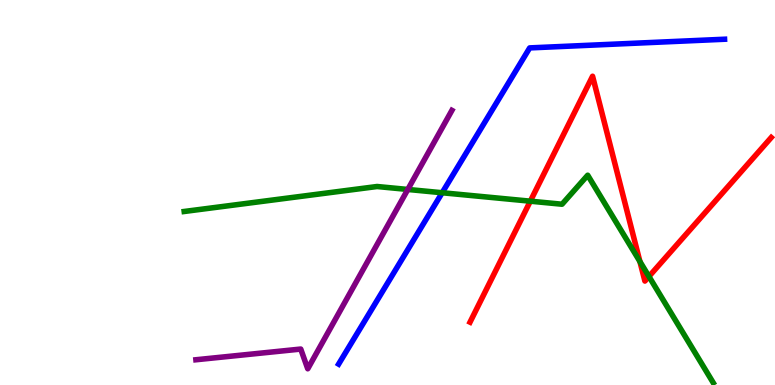[{'lines': ['blue', 'red'], 'intersections': []}, {'lines': ['green', 'red'], 'intersections': [{'x': 6.84, 'y': 4.77}, {'x': 8.26, 'y': 3.21}, {'x': 8.37, 'y': 2.82}]}, {'lines': ['purple', 'red'], 'intersections': []}, {'lines': ['blue', 'green'], 'intersections': [{'x': 5.71, 'y': 4.99}]}, {'lines': ['blue', 'purple'], 'intersections': []}, {'lines': ['green', 'purple'], 'intersections': [{'x': 5.26, 'y': 5.08}]}]